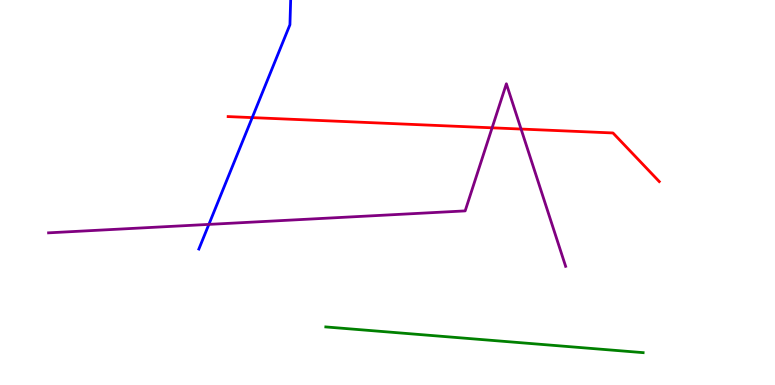[{'lines': ['blue', 'red'], 'intersections': [{'x': 3.25, 'y': 6.95}]}, {'lines': ['green', 'red'], 'intersections': []}, {'lines': ['purple', 'red'], 'intersections': [{'x': 6.35, 'y': 6.68}, {'x': 6.72, 'y': 6.65}]}, {'lines': ['blue', 'green'], 'intersections': []}, {'lines': ['blue', 'purple'], 'intersections': [{'x': 2.7, 'y': 4.17}]}, {'lines': ['green', 'purple'], 'intersections': []}]